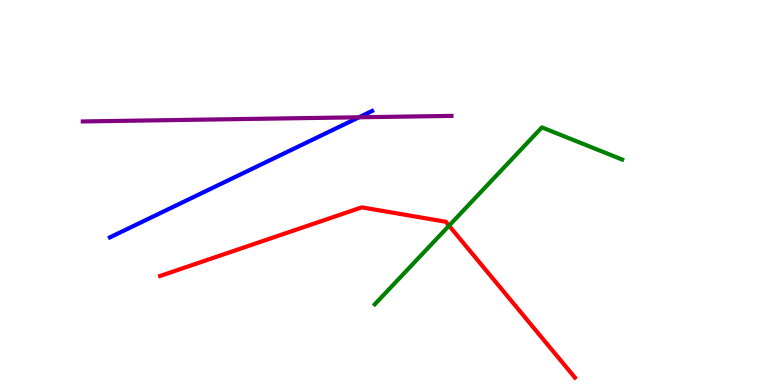[{'lines': ['blue', 'red'], 'intersections': []}, {'lines': ['green', 'red'], 'intersections': [{'x': 5.79, 'y': 4.14}]}, {'lines': ['purple', 'red'], 'intersections': []}, {'lines': ['blue', 'green'], 'intersections': []}, {'lines': ['blue', 'purple'], 'intersections': [{'x': 4.63, 'y': 6.95}]}, {'lines': ['green', 'purple'], 'intersections': []}]